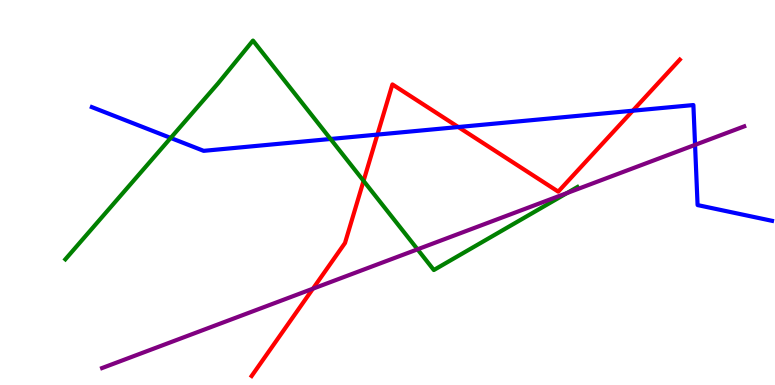[{'lines': ['blue', 'red'], 'intersections': [{'x': 4.87, 'y': 6.5}, {'x': 5.91, 'y': 6.7}, {'x': 8.16, 'y': 7.12}]}, {'lines': ['green', 'red'], 'intersections': [{'x': 4.69, 'y': 5.3}]}, {'lines': ['purple', 'red'], 'intersections': [{'x': 4.04, 'y': 2.5}]}, {'lines': ['blue', 'green'], 'intersections': [{'x': 2.2, 'y': 6.42}, {'x': 4.27, 'y': 6.39}]}, {'lines': ['blue', 'purple'], 'intersections': [{'x': 8.97, 'y': 6.24}]}, {'lines': ['green', 'purple'], 'intersections': [{'x': 5.39, 'y': 3.52}, {'x': 7.32, 'y': 4.98}]}]